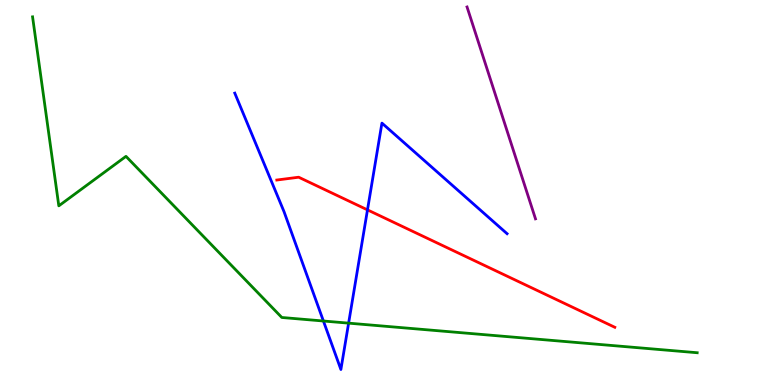[{'lines': ['blue', 'red'], 'intersections': [{'x': 4.74, 'y': 4.55}]}, {'lines': ['green', 'red'], 'intersections': []}, {'lines': ['purple', 'red'], 'intersections': []}, {'lines': ['blue', 'green'], 'intersections': [{'x': 4.17, 'y': 1.66}, {'x': 4.5, 'y': 1.61}]}, {'lines': ['blue', 'purple'], 'intersections': []}, {'lines': ['green', 'purple'], 'intersections': []}]